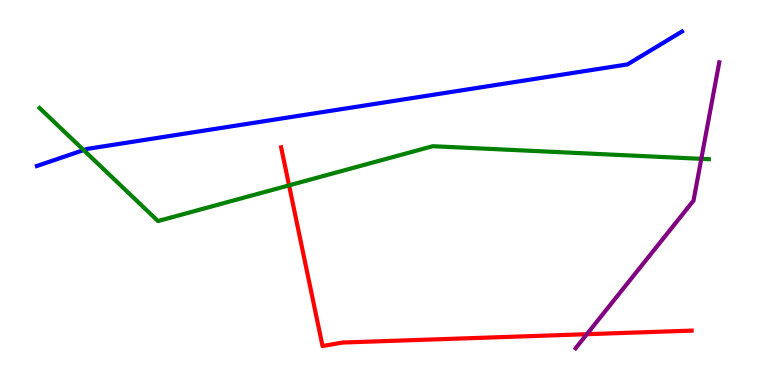[{'lines': ['blue', 'red'], 'intersections': []}, {'lines': ['green', 'red'], 'intersections': [{'x': 3.73, 'y': 5.19}]}, {'lines': ['purple', 'red'], 'intersections': [{'x': 7.57, 'y': 1.32}]}, {'lines': ['blue', 'green'], 'intersections': [{'x': 1.08, 'y': 6.1}]}, {'lines': ['blue', 'purple'], 'intersections': []}, {'lines': ['green', 'purple'], 'intersections': [{'x': 9.05, 'y': 5.87}]}]